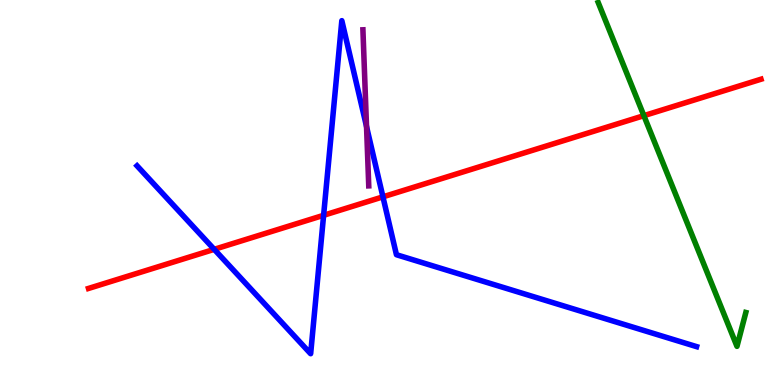[{'lines': ['blue', 'red'], 'intersections': [{'x': 2.76, 'y': 3.52}, {'x': 4.18, 'y': 4.41}, {'x': 4.94, 'y': 4.89}]}, {'lines': ['green', 'red'], 'intersections': [{'x': 8.31, 'y': 7.0}]}, {'lines': ['purple', 'red'], 'intersections': []}, {'lines': ['blue', 'green'], 'intersections': []}, {'lines': ['blue', 'purple'], 'intersections': [{'x': 4.73, 'y': 6.71}]}, {'lines': ['green', 'purple'], 'intersections': []}]